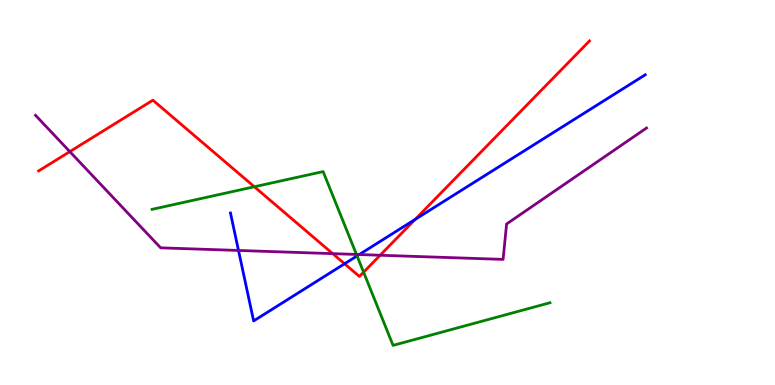[{'lines': ['blue', 'red'], 'intersections': [{'x': 4.45, 'y': 3.15}, {'x': 5.36, 'y': 4.3}]}, {'lines': ['green', 'red'], 'intersections': [{'x': 3.28, 'y': 5.15}, {'x': 4.69, 'y': 2.93}]}, {'lines': ['purple', 'red'], 'intersections': [{'x': 0.901, 'y': 6.06}, {'x': 4.29, 'y': 3.41}, {'x': 4.91, 'y': 3.37}]}, {'lines': ['blue', 'green'], 'intersections': [{'x': 4.61, 'y': 3.35}]}, {'lines': ['blue', 'purple'], 'intersections': [{'x': 3.08, 'y': 3.49}, {'x': 4.64, 'y': 3.39}]}, {'lines': ['green', 'purple'], 'intersections': [{'x': 4.6, 'y': 3.39}]}]